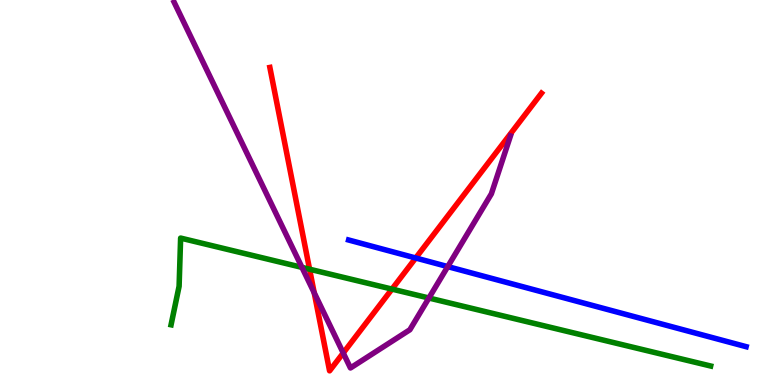[{'lines': ['blue', 'red'], 'intersections': [{'x': 5.36, 'y': 3.3}]}, {'lines': ['green', 'red'], 'intersections': [{'x': 3.99, 'y': 3.01}, {'x': 5.06, 'y': 2.49}]}, {'lines': ['purple', 'red'], 'intersections': [{'x': 4.05, 'y': 2.39}, {'x': 4.43, 'y': 0.832}]}, {'lines': ['blue', 'green'], 'intersections': []}, {'lines': ['blue', 'purple'], 'intersections': [{'x': 5.78, 'y': 3.08}]}, {'lines': ['green', 'purple'], 'intersections': [{'x': 3.9, 'y': 3.06}, {'x': 5.53, 'y': 2.26}]}]